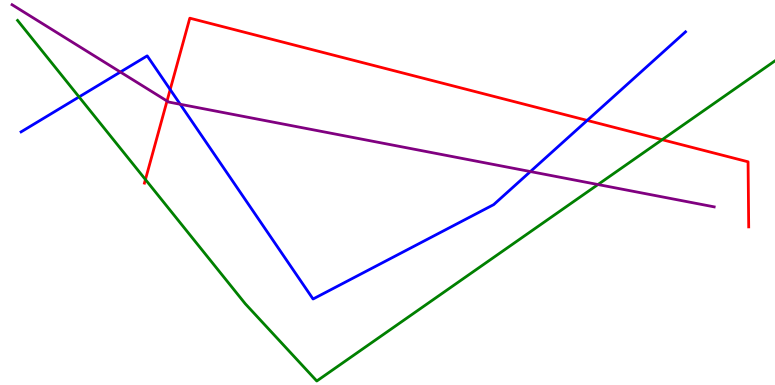[{'lines': ['blue', 'red'], 'intersections': [{'x': 2.2, 'y': 7.67}, {'x': 7.58, 'y': 6.87}]}, {'lines': ['green', 'red'], 'intersections': [{'x': 1.88, 'y': 5.34}, {'x': 8.54, 'y': 6.37}]}, {'lines': ['purple', 'red'], 'intersections': [{'x': 2.16, 'y': 7.38}]}, {'lines': ['blue', 'green'], 'intersections': [{'x': 1.02, 'y': 7.48}]}, {'lines': ['blue', 'purple'], 'intersections': [{'x': 1.55, 'y': 8.13}, {'x': 2.33, 'y': 7.29}, {'x': 6.84, 'y': 5.54}]}, {'lines': ['green', 'purple'], 'intersections': [{'x': 7.72, 'y': 5.21}]}]